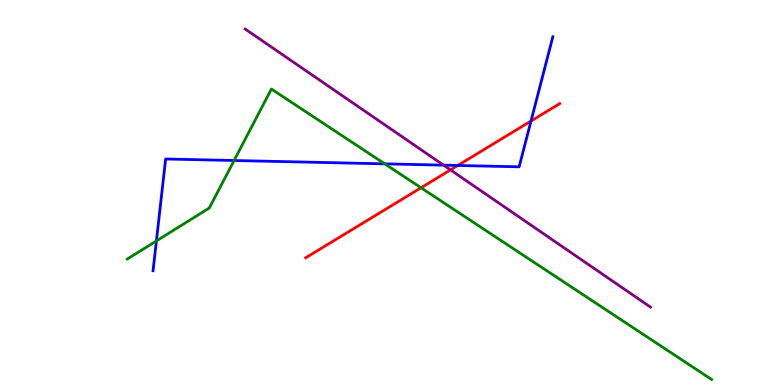[{'lines': ['blue', 'red'], 'intersections': [{'x': 5.91, 'y': 5.7}, {'x': 6.85, 'y': 6.86}]}, {'lines': ['green', 'red'], 'intersections': [{'x': 5.43, 'y': 5.12}]}, {'lines': ['purple', 'red'], 'intersections': [{'x': 5.81, 'y': 5.59}]}, {'lines': ['blue', 'green'], 'intersections': [{'x': 2.02, 'y': 3.74}, {'x': 3.02, 'y': 5.83}, {'x': 4.96, 'y': 5.74}]}, {'lines': ['blue', 'purple'], 'intersections': [{'x': 5.72, 'y': 5.71}]}, {'lines': ['green', 'purple'], 'intersections': []}]